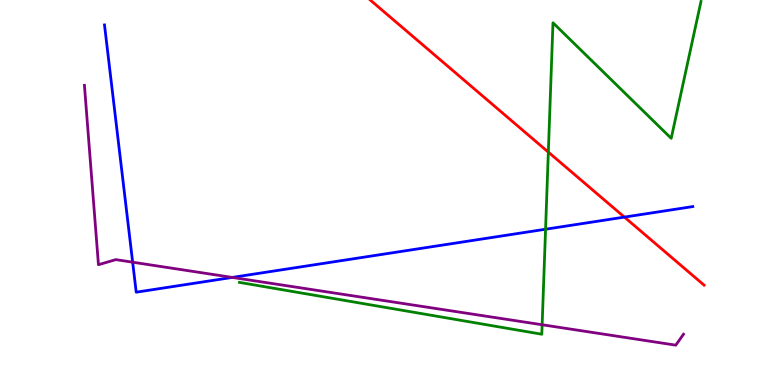[{'lines': ['blue', 'red'], 'intersections': [{'x': 8.06, 'y': 4.36}]}, {'lines': ['green', 'red'], 'intersections': [{'x': 7.08, 'y': 6.05}]}, {'lines': ['purple', 'red'], 'intersections': []}, {'lines': ['blue', 'green'], 'intersections': [{'x': 7.04, 'y': 4.05}]}, {'lines': ['blue', 'purple'], 'intersections': [{'x': 1.71, 'y': 3.19}, {'x': 3.0, 'y': 2.79}]}, {'lines': ['green', 'purple'], 'intersections': [{'x': 7.0, 'y': 1.56}]}]